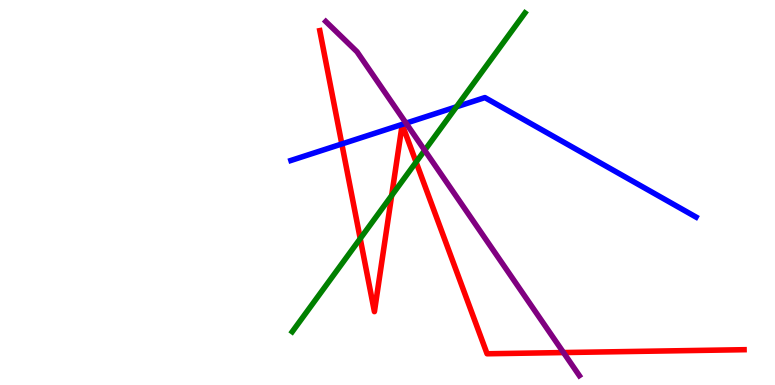[{'lines': ['blue', 'red'], 'intersections': [{'x': 4.41, 'y': 6.26}]}, {'lines': ['green', 'red'], 'intersections': [{'x': 4.65, 'y': 3.8}, {'x': 5.05, 'y': 4.92}, {'x': 5.37, 'y': 5.79}]}, {'lines': ['purple', 'red'], 'intersections': [{'x': 7.27, 'y': 0.843}]}, {'lines': ['blue', 'green'], 'intersections': [{'x': 5.89, 'y': 7.23}]}, {'lines': ['blue', 'purple'], 'intersections': [{'x': 5.24, 'y': 6.8}]}, {'lines': ['green', 'purple'], 'intersections': [{'x': 5.48, 'y': 6.1}]}]